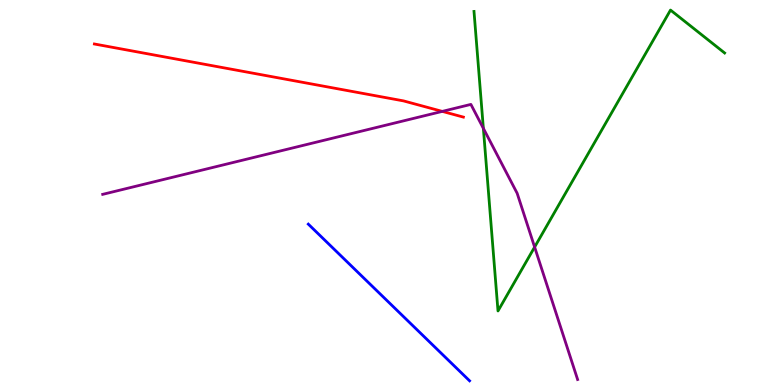[{'lines': ['blue', 'red'], 'intersections': []}, {'lines': ['green', 'red'], 'intersections': []}, {'lines': ['purple', 'red'], 'intersections': [{'x': 5.71, 'y': 7.11}]}, {'lines': ['blue', 'green'], 'intersections': []}, {'lines': ['blue', 'purple'], 'intersections': []}, {'lines': ['green', 'purple'], 'intersections': [{'x': 6.24, 'y': 6.67}, {'x': 6.9, 'y': 3.58}]}]